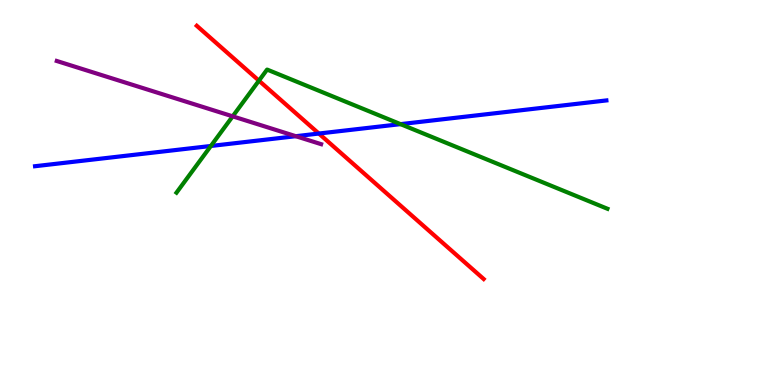[{'lines': ['blue', 'red'], 'intersections': [{'x': 4.11, 'y': 6.53}]}, {'lines': ['green', 'red'], 'intersections': [{'x': 3.34, 'y': 7.9}]}, {'lines': ['purple', 'red'], 'intersections': []}, {'lines': ['blue', 'green'], 'intersections': [{'x': 2.72, 'y': 6.21}, {'x': 5.17, 'y': 6.78}]}, {'lines': ['blue', 'purple'], 'intersections': [{'x': 3.82, 'y': 6.46}]}, {'lines': ['green', 'purple'], 'intersections': [{'x': 3.0, 'y': 6.98}]}]